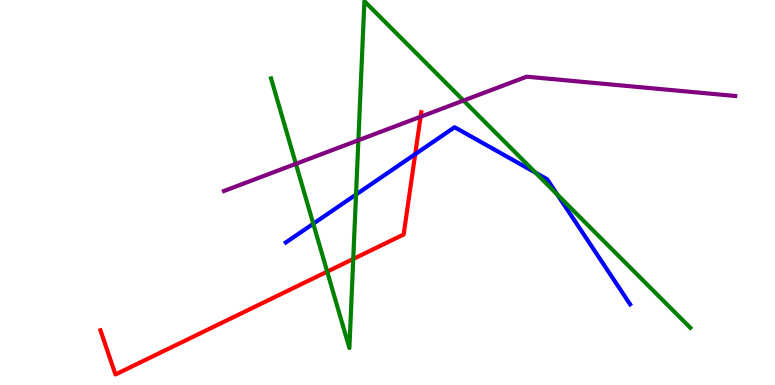[{'lines': ['blue', 'red'], 'intersections': [{'x': 5.36, 'y': 6.0}]}, {'lines': ['green', 'red'], 'intersections': [{'x': 4.22, 'y': 2.94}, {'x': 4.56, 'y': 3.27}]}, {'lines': ['purple', 'red'], 'intersections': [{'x': 5.43, 'y': 6.97}]}, {'lines': ['blue', 'green'], 'intersections': [{'x': 4.04, 'y': 4.19}, {'x': 4.59, 'y': 4.95}, {'x': 6.91, 'y': 5.52}, {'x': 7.19, 'y': 4.95}]}, {'lines': ['blue', 'purple'], 'intersections': []}, {'lines': ['green', 'purple'], 'intersections': [{'x': 3.82, 'y': 5.74}, {'x': 4.62, 'y': 6.36}, {'x': 5.98, 'y': 7.39}]}]